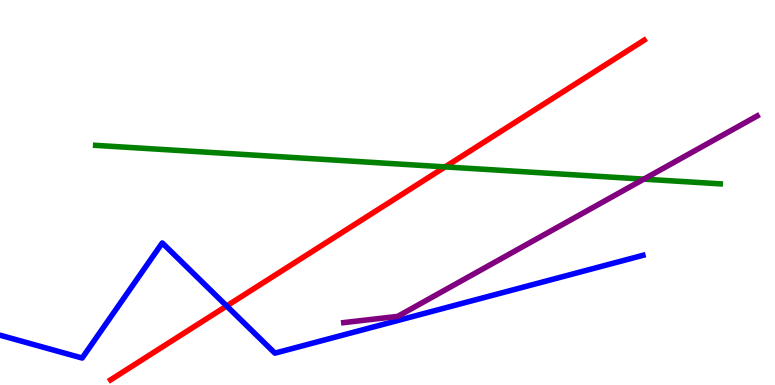[{'lines': ['blue', 'red'], 'intersections': [{'x': 2.92, 'y': 2.05}]}, {'lines': ['green', 'red'], 'intersections': [{'x': 5.74, 'y': 5.67}]}, {'lines': ['purple', 'red'], 'intersections': []}, {'lines': ['blue', 'green'], 'intersections': []}, {'lines': ['blue', 'purple'], 'intersections': []}, {'lines': ['green', 'purple'], 'intersections': [{'x': 8.31, 'y': 5.35}]}]